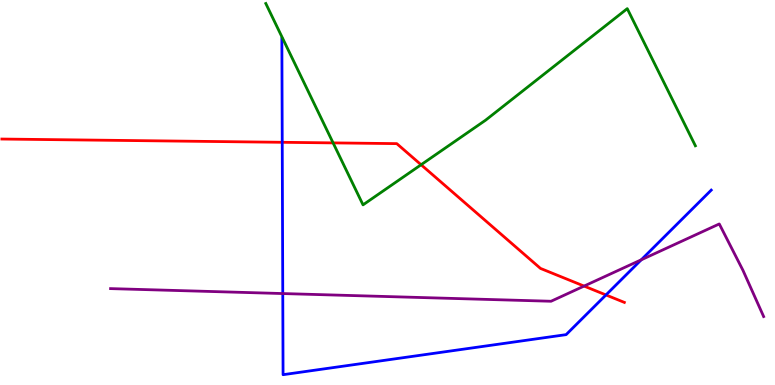[{'lines': ['blue', 'red'], 'intersections': [{'x': 3.64, 'y': 6.3}, {'x': 7.82, 'y': 2.34}]}, {'lines': ['green', 'red'], 'intersections': [{'x': 4.3, 'y': 6.29}, {'x': 5.43, 'y': 5.72}]}, {'lines': ['purple', 'red'], 'intersections': [{'x': 7.54, 'y': 2.57}]}, {'lines': ['blue', 'green'], 'intersections': []}, {'lines': ['blue', 'purple'], 'intersections': [{'x': 3.65, 'y': 2.38}, {'x': 8.27, 'y': 3.25}]}, {'lines': ['green', 'purple'], 'intersections': []}]